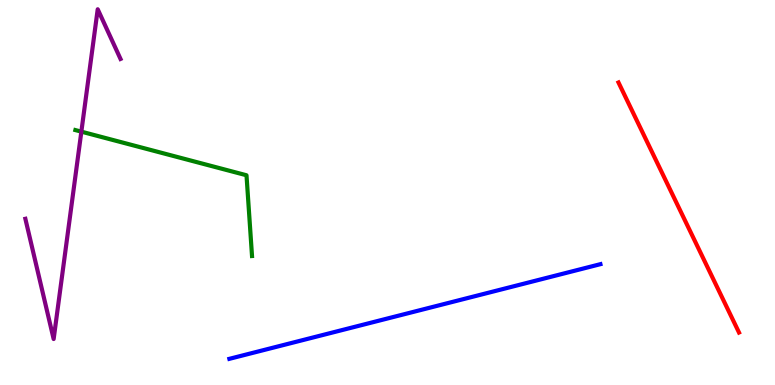[{'lines': ['blue', 'red'], 'intersections': []}, {'lines': ['green', 'red'], 'intersections': []}, {'lines': ['purple', 'red'], 'intersections': []}, {'lines': ['blue', 'green'], 'intersections': []}, {'lines': ['blue', 'purple'], 'intersections': []}, {'lines': ['green', 'purple'], 'intersections': [{'x': 1.05, 'y': 6.58}]}]